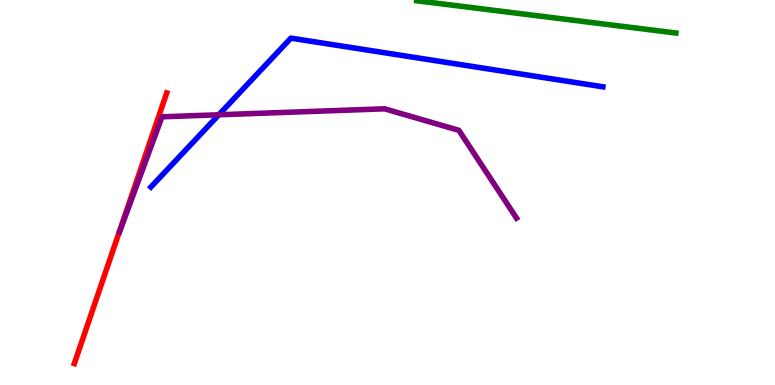[{'lines': ['blue', 'red'], 'intersections': []}, {'lines': ['green', 'red'], 'intersections': []}, {'lines': ['purple', 'red'], 'intersections': []}, {'lines': ['blue', 'green'], 'intersections': []}, {'lines': ['blue', 'purple'], 'intersections': [{'x': 2.82, 'y': 7.02}]}, {'lines': ['green', 'purple'], 'intersections': []}]